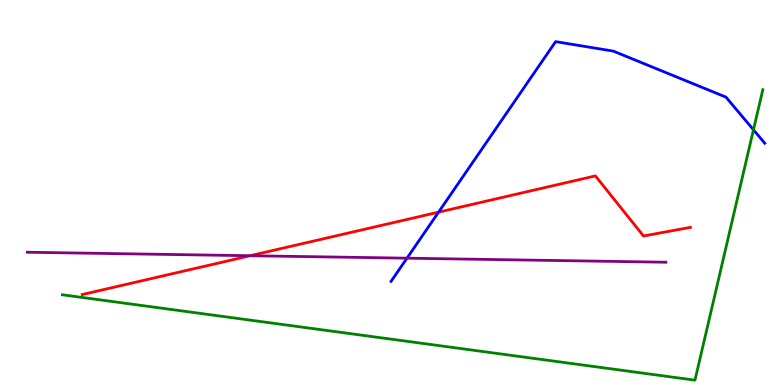[{'lines': ['blue', 'red'], 'intersections': [{'x': 5.66, 'y': 4.49}]}, {'lines': ['green', 'red'], 'intersections': []}, {'lines': ['purple', 'red'], 'intersections': [{'x': 3.23, 'y': 3.36}]}, {'lines': ['blue', 'green'], 'intersections': [{'x': 9.72, 'y': 6.63}]}, {'lines': ['blue', 'purple'], 'intersections': [{'x': 5.25, 'y': 3.29}]}, {'lines': ['green', 'purple'], 'intersections': []}]